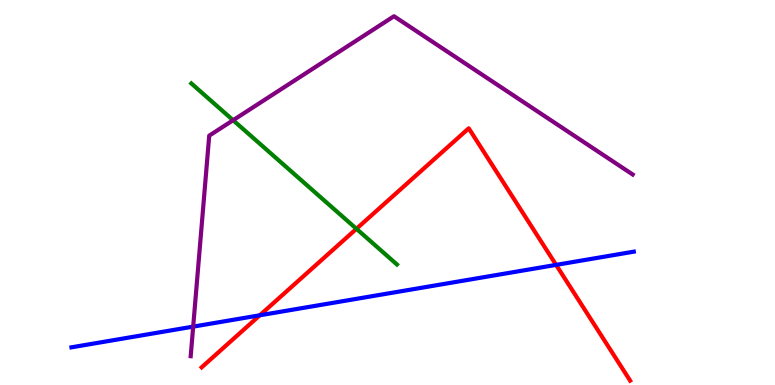[{'lines': ['blue', 'red'], 'intersections': [{'x': 3.35, 'y': 1.81}, {'x': 7.18, 'y': 3.12}]}, {'lines': ['green', 'red'], 'intersections': [{'x': 4.6, 'y': 4.06}]}, {'lines': ['purple', 'red'], 'intersections': []}, {'lines': ['blue', 'green'], 'intersections': []}, {'lines': ['blue', 'purple'], 'intersections': [{'x': 2.49, 'y': 1.52}]}, {'lines': ['green', 'purple'], 'intersections': [{'x': 3.01, 'y': 6.88}]}]